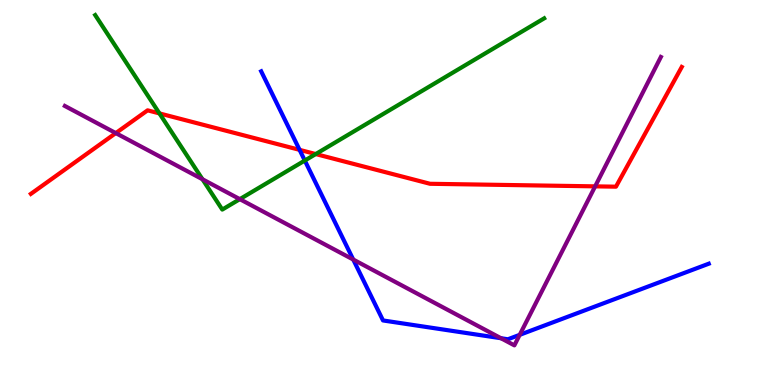[{'lines': ['blue', 'red'], 'intersections': [{'x': 3.87, 'y': 6.11}]}, {'lines': ['green', 'red'], 'intersections': [{'x': 2.06, 'y': 7.05}, {'x': 4.07, 'y': 6.0}]}, {'lines': ['purple', 'red'], 'intersections': [{'x': 1.49, 'y': 6.54}, {'x': 7.68, 'y': 5.16}]}, {'lines': ['blue', 'green'], 'intersections': [{'x': 3.93, 'y': 5.83}]}, {'lines': ['blue', 'purple'], 'intersections': [{'x': 4.56, 'y': 3.26}, {'x': 6.46, 'y': 1.21}, {'x': 6.71, 'y': 1.3}]}, {'lines': ['green', 'purple'], 'intersections': [{'x': 2.61, 'y': 5.34}, {'x': 3.09, 'y': 4.83}]}]